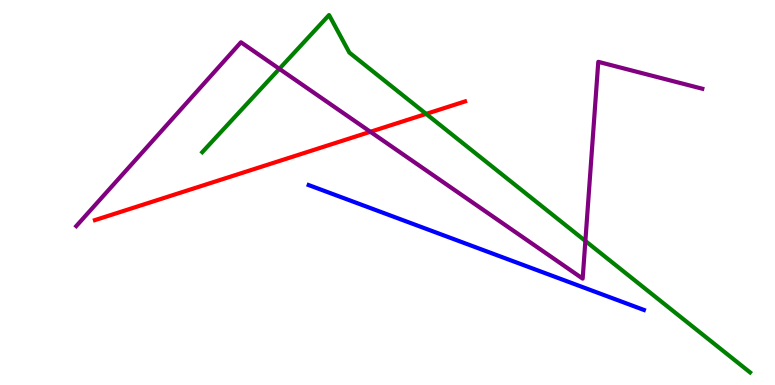[{'lines': ['blue', 'red'], 'intersections': []}, {'lines': ['green', 'red'], 'intersections': [{'x': 5.5, 'y': 7.04}]}, {'lines': ['purple', 'red'], 'intersections': [{'x': 4.78, 'y': 6.58}]}, {'lines': ['blue', 'green'], 'intersections': []}, {'lines': ['blue', 'purple'], 'intersections': []}, {'lines': ['green', 'purple'], 'intersections': [{'x': 3.6, 'y': 8.21}, {'x': 7.55, 'y': 3.74}]}]